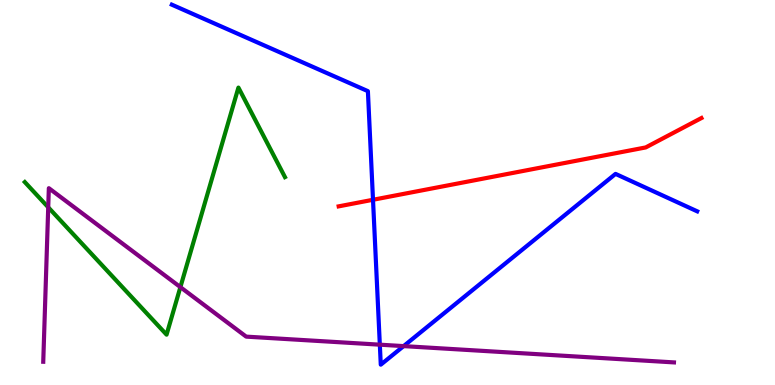[{'lines': ['blue', 'red'], 'intersections': [{'x': 4.81, 'y': 4.81}]}, {'lines': ['green', 'red'], 'intersections': []}, {'lines': ['purple', 'red'], 'intersections': []}, {'lines': ['blue', 'green'], 'intersections': []}, {'lines': ['blue', 'purple'], 'intersections': [{'x': 4.9, 'y': 1.05}, {'x': 5.21, 'y': 1.01}]}, {'lines': ['green', 'purple'], 'intersections': [{'x': 0.622, 'y': 4.62}, {'x': 2.33, 'y': 2.54}]}]